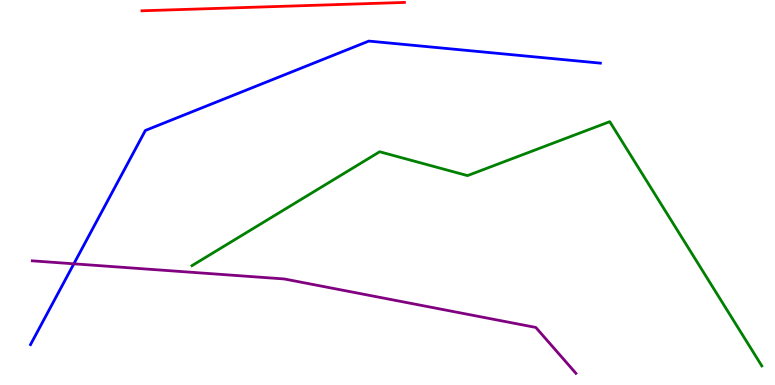[{'lines': ['blue', 'red'], 'intersections': []}, {'lines': ['green', 'red'], 'intersections': []}, {'lines': ['purple', 'red'], 'intersections': []}, {'lines': ['blue', 'green'], 'intersections': []}, {'lines': ['blue', 'purple'], 'intersections': [{'x': 0.953, 'y': 3.15}]}, {'lines': ['green', 'purple'], 'intersections': []}]